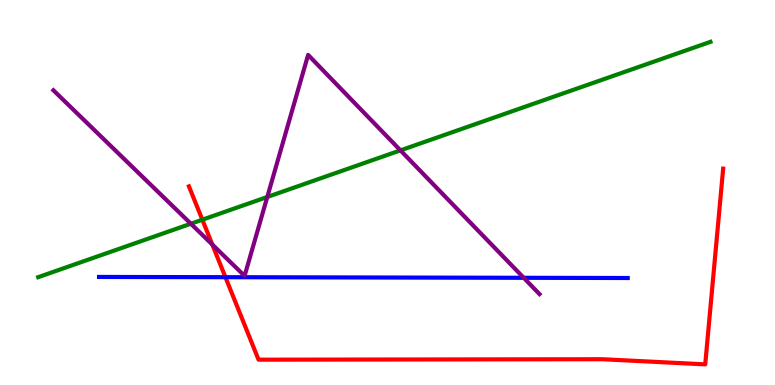[{'lines': ['blue', 'red'], 'intersections': [{'x': 2.91, 'y': 2.8}]}, {'lines': ['green', 'red'], 'intersections': [{'x': 2.61, 'y': 4.29}]}, {'lines': ['purple', 'red'], 'intersections': [{'x': 2.74, 'y': 3.65}]}, {'lines': ['blue', 'green'], 'intersections': []}, {'lines': ['blue', 'purple'], 'intersections': [{'x': 6.76, 'y': 2.78}]}, {'lines': ['green', 'purple'], 'intersections': [{'x': 2.46, 'y': 4.19}, {'x': 3.45, 'y': 4.88}, {'x': 5.17, 'y': 6.09}]}]